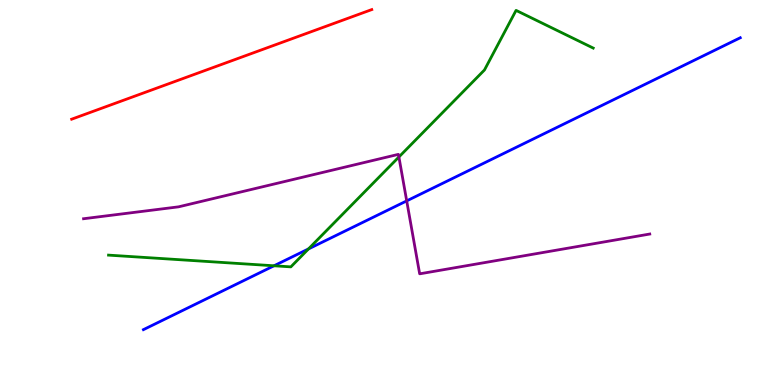[{'lines': ['blue', 'red'], 'intersections': []}, {'lines': ['green', 'red'], 'intersections': []}, {'lines': ['purple', 'red'], 'intersections': []}, {'lines': ['blue', 'green'], 'intersections': [{'x': 3.54, 'y': 3.1}, {'x': 3.98, 'y': 3.53}]}, {'lines': ['blue', 'purple'], 'intersections': [{'x': 5.25, 'y': 4.78}]}, {'lines': ['green', 'purple'], 'intersections': [{'x': 5.15, 'y': 5.92}]}]